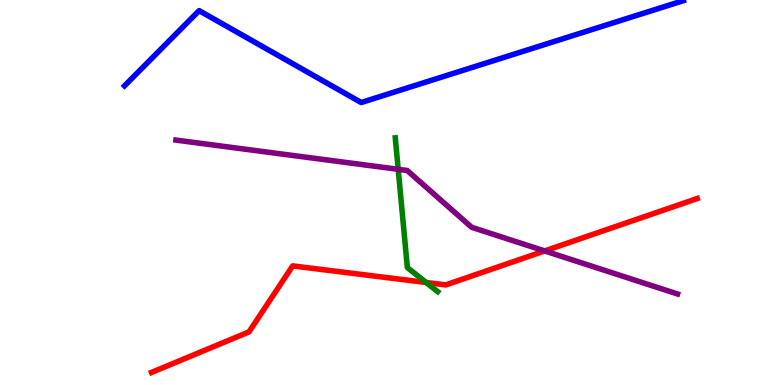[{'lines': ['blue', 'red'], 'intersections': []}, {'lines': ['green', 'red'], 'intersections': [{'x': 5.5, 'y': 2.66}]}, {'lines': ['purple', 'red'], 'intersections': [{'x': 7.03, 'y': 3.48}]}, {'lines': ['blue', 'green'], 'intersections': []}, {'lines': ['blue', 'purple'], 'intersections': []}, {'lines': ['green', 'purple'], 'intersections': [{'x': 5.14, 'y': 5.6}]}]